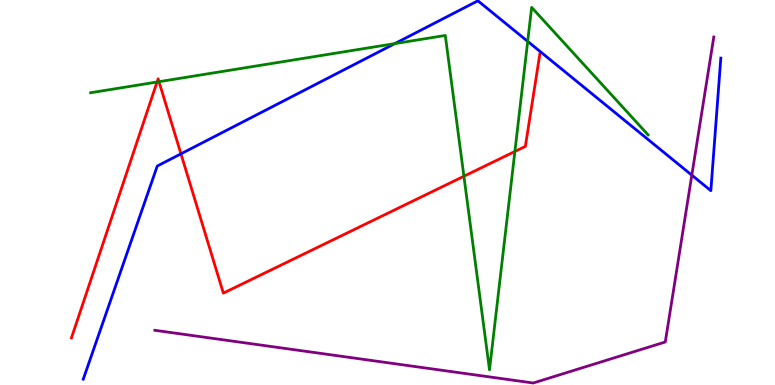[{'lines': ['blue', 'red'], 'intersections': [{'x': 2.33, 'y': 6.0}]}, {'lines': ['green', 'red'], 'intersections': [{'x': 2.03, 'y': 7.87}, {'x': 2.05, 'y': 7.88}, {'x': 5.99, 'y': 5.42}, {'x': 6.64, 'y': 6.07}]}, {'lines': ['purple', 'red'], 'intersections': []}, {'lines': ['blue', 'green'], 'intersections': [{'x': 5.09, 'y': 8.87}, {'x': 6.81, 'y': 8.93}]}, {'lines': ['blue', 'purple'], 'intersections': [{'x': 8.93, 'y': 5.45}]}, {'lines': ['green', 'purple'], 'intersections': []}]